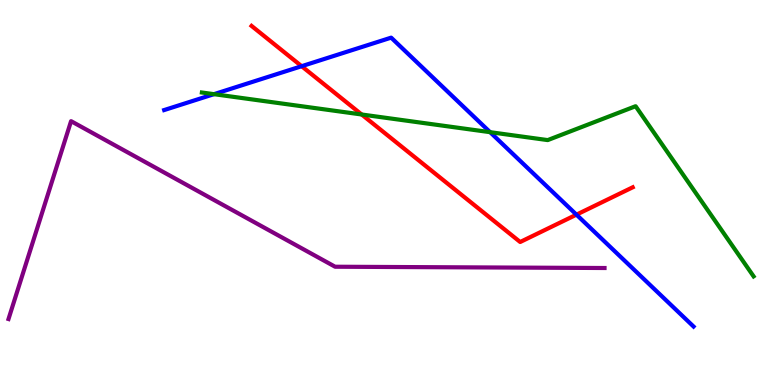[{'lines': ['blue', 'red'], 'intersections': [{'x': 3.89, 'y': 8.28}, {'x': 7.44, 'y': 4.42}]}, {'lines': ['green', 'red'], 'intersections': [{'x': 4.67, 'y': 7.03}]}, {'lines': ['purple', 'red'], 'intersections': []}, {'lines': ['blue', 'green'], 'intersections': [{'x': 2.76, 'y': 7.55}, {'x': 6.32, 'y': 6.57}]}, {'lines': ['blue', 'purple'], 'intersections': []}, {'lines': ['green', 'purple'], 'intersections': []}]